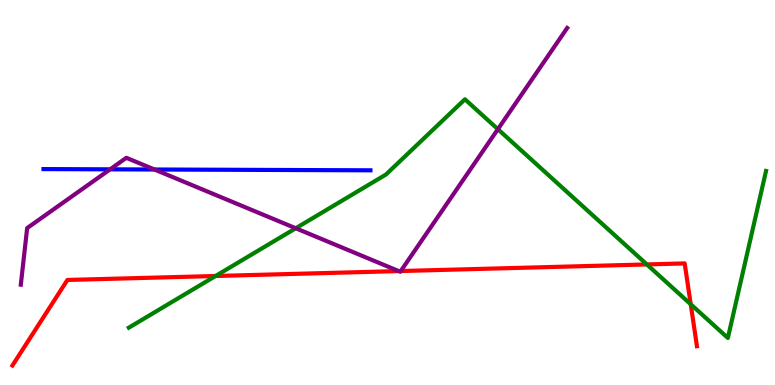[{'lines': ['blue', 'red'], 'intersections': []}, {'lines': ['green', 'red'], 'intersections': [{'x': 2.78, 'y': 2.83}, {'x': 8.35, 'y': 3.13}, {'x': 8.91, 'y': 2.1}]}, {'lines': ['purple', 'red'], 'intersections': [{'x': 5.14, 'y': 2.96}, {'x': 5.17, 'y': 2.96}]}, {'lines': ['blue', 'green'], 'intersections': []}, {'lines': ['blue', 'purple'], 'intersections': [{'x': 1.42, 'y': 5.6}, {'x': 1.99, 'y': 5.6}]}, {'lines': ['green', 'purple'], 'intersections': [{'x': 3.82, 'y': 4.07}, {'x': 6.42, 'y': 6.64}]}]